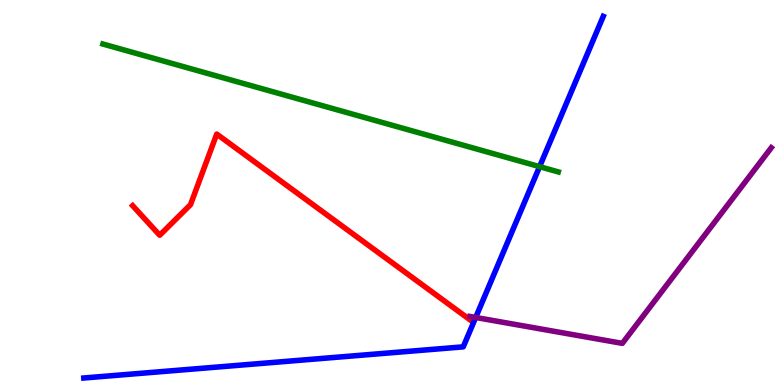[{'lines': ['blue', 'red'], 'intersections': []}, {'lines': ['green', 'red'], 'intersections': []}, {'lines': ['purple', 'red'], 'intersections': []}, {'lines': ['blue', 'green'], 'intersections': [{'x': 6.96, 'y': 5.67}]}, {'lines': ['blue', 'purple'], 'intersections': [{'x': 6.14, 'y': 1.75}]}, {'lines': ['green', 'purple'], 'intersections': []}]